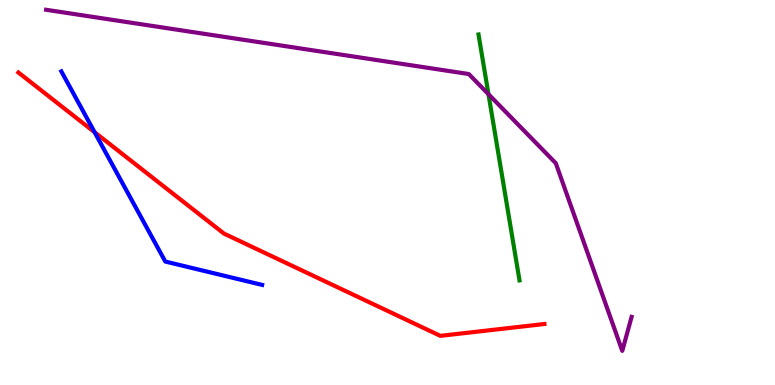[{'lines': ['blue', 'red'], 'intersections': [{'x': 1.22, 'y': 6.57}]}, {'lines': ['green', 'red'], 'intersections': []}, {'lines': ['purple', 'red'], 'intersections': []}, {'lines': ['blue', 'green'], 'intersections': []}, {'lines': ['blue', 'purple'], 'intersections': []}, {'lines': ['green', 'purple'], 'intersections': [{'x': 6.3, 'y': 7.55}]}]